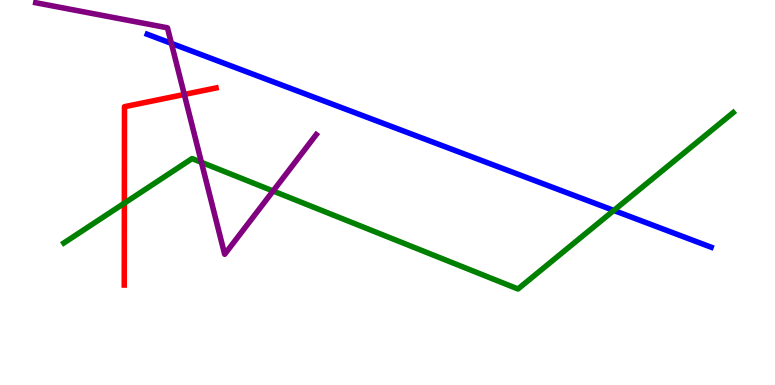[{'lines': ['blue', 'red'], 'intersections': []}, {'lines': ['green', 'red'], 'intersections': [{'x': 1.6, 'y': 4.72}]}, {'lines': ['purple', 'red'], 'intersections': [{'x': 2.38, 'y': 7.55}]}, {'lines': ['blue', 'green'], 'intersections': [{'x': 7.92, 'y': 4.53}]}, {'lines': ['blue', 'purple'], 'intersections': [{'x': 2.21, 'y': 8.87}]}, {'lines': ['green', 'purple'], 'intersections': [{'x': 2.6, 'y': 5.78}, {'x': 3.52, 'y': 5.04}]}]